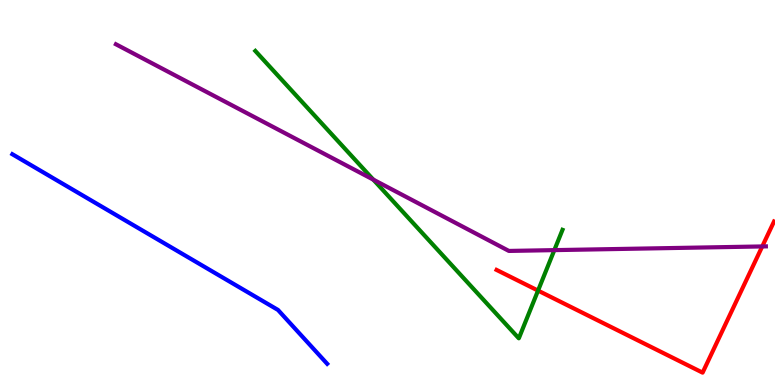[{'lines': ['blue', 'red'], 'intersections': []}, {'lines': ['green', 'red'], 'intersections': [{'x': 6.94, 'y': 2.45}]}, {'lines': ['purple', 'red'], 'intersections': [{'x': 9.84, 'y': 3.6}]}, {'lines': ['blue', 'green'], 'intersections': []}, {'lines': ['blue', 'purple'], 'intersections': []}, {'lines': ['green', 'purple'], 'intersections': [{'x': 4.82, 'y': 5.33}, {'x': 7.15, 'y': 3.5}]}]